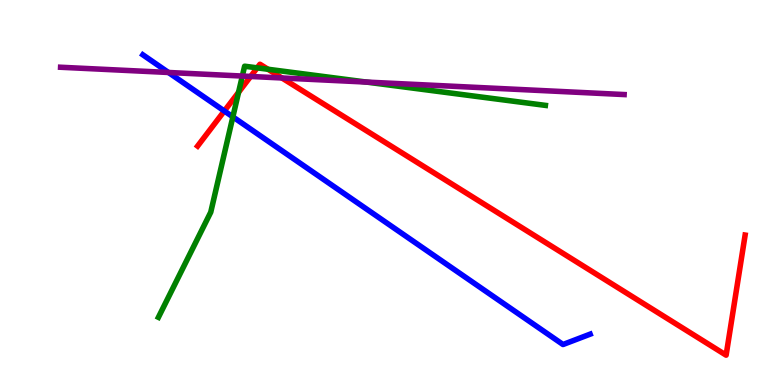[{'lines': ['blue', 'red'], 'intersections': [{'x': 2.89, 'y': 7.12}]}, {'lines': ['green', 'red'], 'intersections': [{'x': 3.08, 'y': 7.6}, {'x': 3.32, 'y': 8.24}, {'x': 3.46, 'y': 8.2}]}, {'lines': ['purple', 'red'], 'intersections': [{'x': 3.23, 'y': 8.01}, {'x': 3.64, 'y': 7.97}]}, {'lines': ['blue', 'green'], 'intersections': [{'x': 3.0, 'y': 6.96}]}, {'lines': ['blue', 'purple'], 'intersections': [{'x': 2.17, 'y': 8.12}]}, {'lines': ['green', 'purple'], 'intersections': [{'x': 3.13, 'y': 8.02}, {'x': 4.73, 'y': 7.87}]}]